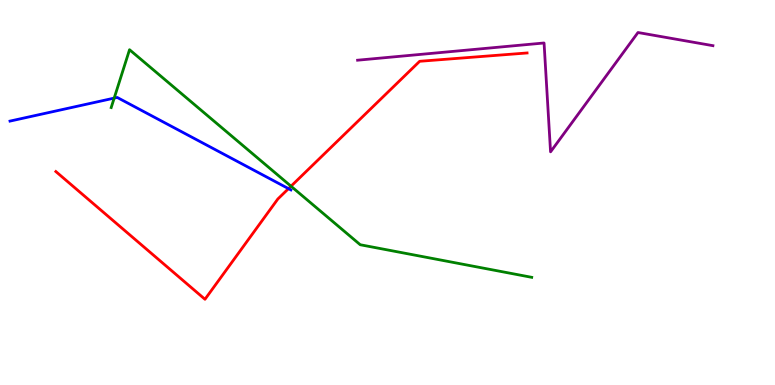[{'lines': ['blue', 'red'], 'intersections': [{'x': 3.72, 'y': 5.1}]}, {'lines': ['green', 'red'], 'intersections': [{'x': 3.75, 'y': 5.16}]}, {'lines': ['purple', 'red'], 'intersections': []}, {'lines': ['blue', 'green'], 'intersections': [{'x': 1.47, 'y': 7.45}]}, {'lines': ['blue', 'purple'], 'intersections': []}, {'lines': ['green', 'purple'], 'intersections': []}]